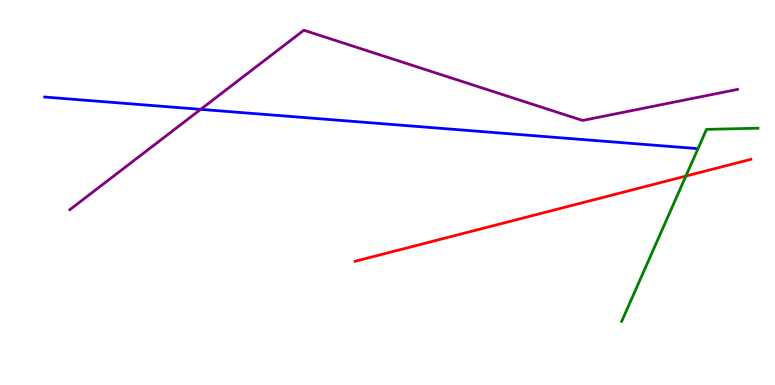[{'lines': ['blue', 'red'], 'intersections': []}, {'lines': ['green', 'red'], 'intersections': [{'x': 8.85, 'y': 5.43}]}, {'lines': ['purple', 'red'], 'intersections': []}, {'lines': ['blue', 'green'], 'intersections': []}, {'lines': ['blue', 'purple'], 'intersections': [{'x': 2.59, 'y': 7.16}]}, {'lines': ['green', 'purple'], 'intersections': []}]